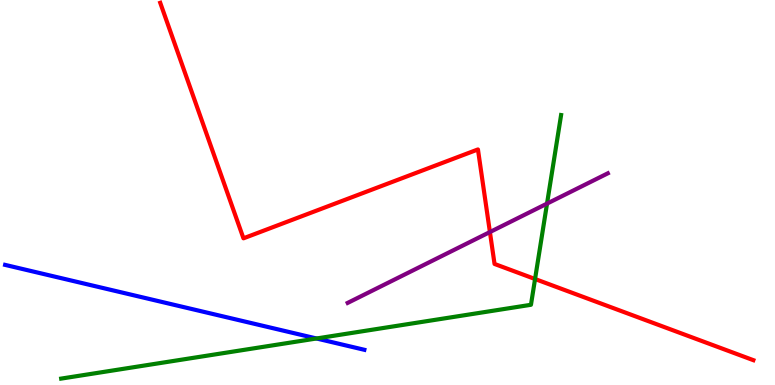[{'lines': ['blue', 'red'], 'intersections': []}, {'lines': ['green', 'red'], 'intersections': [{'x': 6.9, 'y': 2.75}]}, {'lines': ['purple', 'red'], 'intersections': [{'x': 6.32, 'y': 3.97}]}, {'lines': ['blue', 'green'], 'intersections': [{'x': 4.08, 'y': 1.21}]}, {'lines': ['blue', 'purple'], 'intersections': []}, {'lines': ['green', 'purple'], 'intersections': [{'x': 7.06, 'y': 4.71}]}]